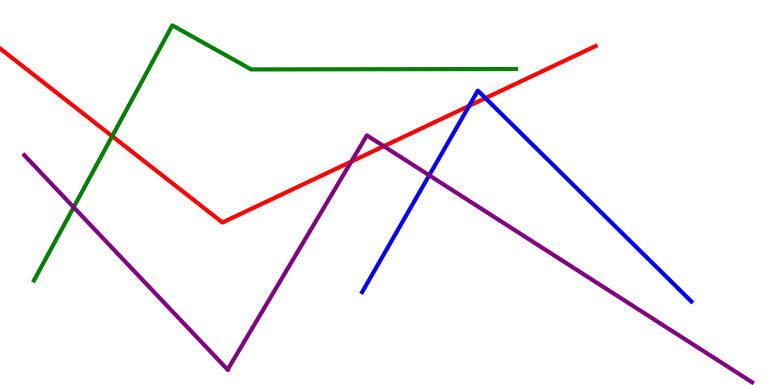[{'lines': ['blue', 'red'], 'intersections': [{'x': 6.05, 'y': 7.25}, {'x': 6.26, 'y': 7.45}]}, {'lines': ['green', 'red'], 'intersections': [{'x': 1.45, 'y': 6.46}]}, {'lines': ['purple', 'red'], 'intersections': [{'x': 4.53, 'y': 5.8}, {'x': 4.95, 'y': 6.2}]}, {'lines': ['blue', 'green'], 'intersections': []}, {'lines': ['blue', 'purple'], 'intersections': [{'x': 5.54, 'y': 5.45}]}, {'lines': ['green', 'purple'], 'intersections': [{'x': 0.95, 'y': 4.62}]}]